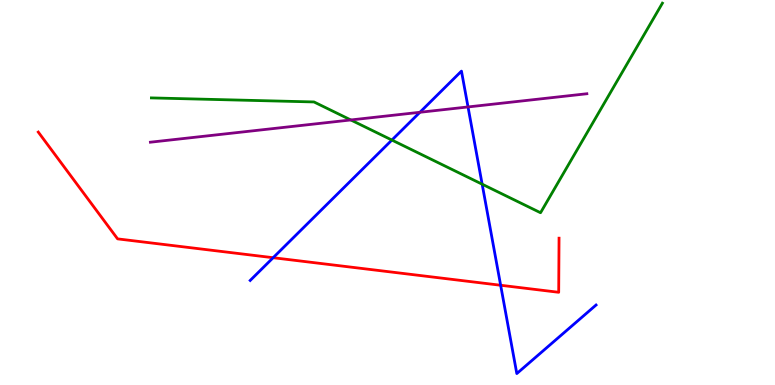[{'lines': ['blue', 'red'], 'intersections': [{'x': 3.52, 'y': 3.31}, {'x': 6.46, 'y': 2.59}]}, {'lines': ['green', 'red'], 'intersections': []}, {'lines': ['purple', 'red'], 'intersections': []}, {'lines': ['blue', 'green'], 'intersections': [{'x': 5.06, 'y': 6.36}, {'x': 6.22, 'y': 5.22}]}, {'lines': ['blue', 'purple'], 'intersections': [{'x': 5.42, 'y': 7.08}, {'x': 6.04, 'y': 7.22}]}, {'lines': ['green', 'purple'], 'intersections': [{'x': 4.53, 'y': 6.88}]}]